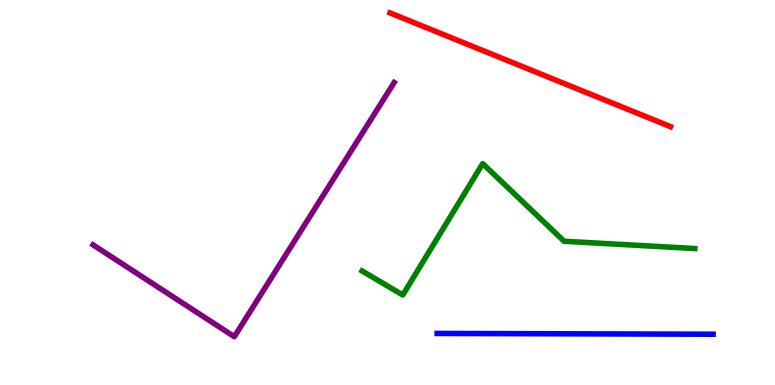[{'lines': ['blue', 'red'], 'intersections': []}, {'lines': ['green', 'red'], 'intersections': []}, {'lines': ['purple', 'red'], 'intersections': []}, {'lines': ['blue', 'green'], 'intersections': []}, {'lines': ['blue', 'purple'], 'intersections': []}, {'lines': ['green', 'purple'], 'intersections': []}]